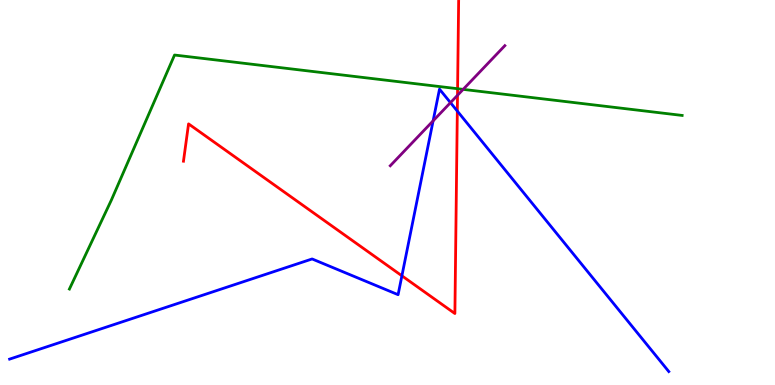[{'lines': ['blue', 'red'], 'intersections': [{'x': 5.19, 'y': 2.84}, {'x': 5.9, 'y': 7.11}]}, {'lines': ['green', 'red'], 'intersections': [{'x': 5.9, 'y': 7.7}]}, {'lines': ['purple', 'red'], 'intersections': [{'x': 5.9, 'y': 7.53}]}, {'lines': ['blue', 'green'], 'intersections': []}, {'lines': ['blue', 'purple'], 'intersections': [{'x': 5.59, 'y': 6.86}, {'x': 5.81, 'y': 7.33}]}, {'lines': ['green', 'purple'], 'intersections': [{'x': 5.98, 'y': 7.68}]}]